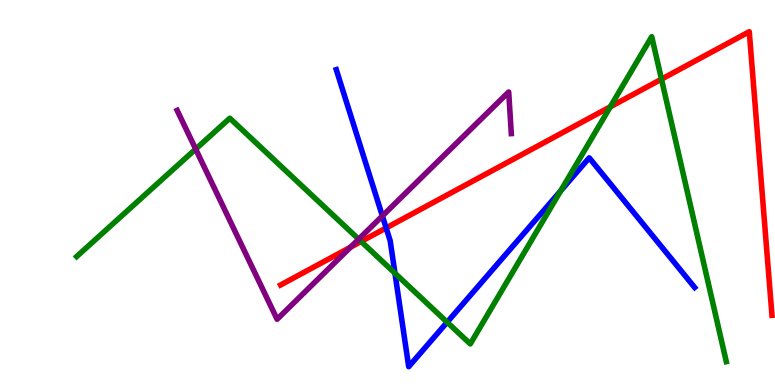[{'lines': ['blue', 'red'], 'intersections': [{'x': 4.98, 'y': 4.08}]}, {'lines': ['green', 'red'], 'intersections': [{'x': 4.66, 'y': 3.73}, {'x': 7.87, 'y': 7.23}, {'x': 8.54, 'y': 7.94}]}, {'lines': ['purple', 'red'], 'intersections': [{'x': 4.52, 'y': 3.58}]}, {'lines': ['blue', 'green'], 'intersections': [{'x': 5.1, 'y': 2.9}, {'x': 5.77, 'y': 1.63}, {'x': 7.23, 'y': 5.04}]}, {'lines': ['blue', 'purple'], 'intersections': [{'x': 4.93, 'y': 4.39}]}, {'lines': ['green', 'purple'], 'intersections': [{'x': 2.52, 'y': 6.13}, {'x': 4.63, 'y': 3.79}]}]